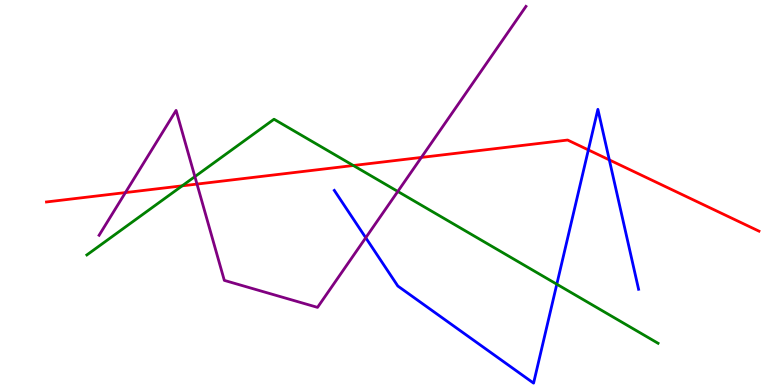[{'lines': ['blue', 'red'], 'intersections': [{'x': 7.59, 'y': 6.11}, {'x': 7.86, 'y': 5.85}]}, {'lines': ['green', 'red'], 'intersections': [{'x': 2.35, 'y': 5.17}, {'x': 4.56, 'y': 5.7}]}, {'lines': ['purple', 'red'], 'intersections': [{'x': 1.62, 'y': 5.0}, {'x': 2.54, 'y': 5.22}, {'x': 5.44, 'y': 5.91}]}, {'lines': ['blue', 'green'], 'intersections': [{'x': 7.18, 'y': 2.62}]}, {'lines': ['blue', 'purple'], 'intersections': [{'x': 4.72, 'y': 3.83}]}, {'lines': ['green', 'purple'], 'intersections': [{'x': 2.51, 'y': 5.41}, {'x': 5.13, 'y': 5.03}]}]